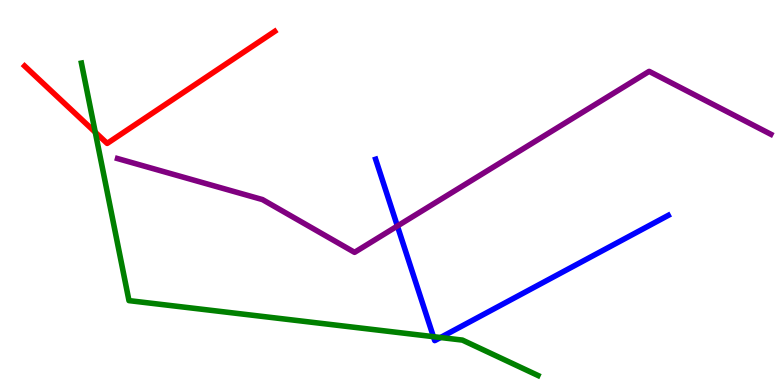[{'lines': ['blue', 'red'], 'intersections': []}, {'lines': ['green', 'red'], 'intersections': [{'x': 1.23, 'y': 6.56}]}, {'lines': ['purple', 'red'], 'intersections': []}, {'lines': ['blue', 'green'], 'intersections': [{'x': 5.59, 'y': 1.26}, {'x': 5.68, 'y': 1.23}]}, {'lines': ['blue', 'purple'], 'intersections': [{'x': 5.13, 'y': 4.13}]}, {'lines': ['green', 'purple'], 'intersections': []}]